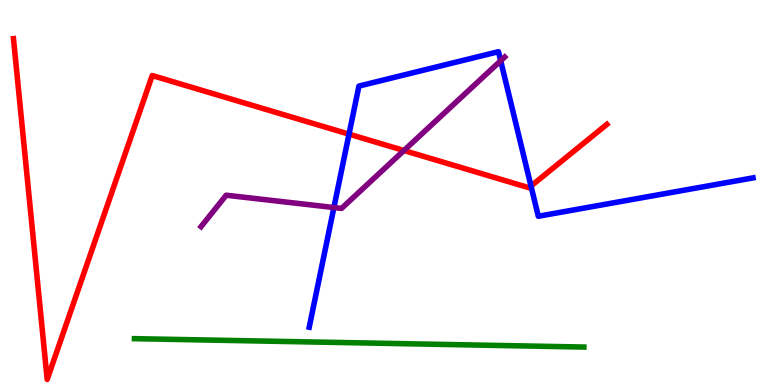[{'lines': ['blue', 'red'], 'intersections': [{'x': 4.5, 'y': 6.52}, {'x': 6.85, 'y': 5.17}]}, {'lines': ['green', 'red'], 'intersections': []}, {'lines': ['purple', 'red'], 'intersections': [{'x': 5.21, 'y': 6.09}]}, {'lines': ['blue', 'green'], 'intersections': []}, {'lines': ['blue', 'purple'], 'intersections': [{'x': 4.31, 'y': 4.61}, {'x': 6.46, 'y': 8.42}]}, {'lines': ['green', 'purple'], 'intersections': []}]